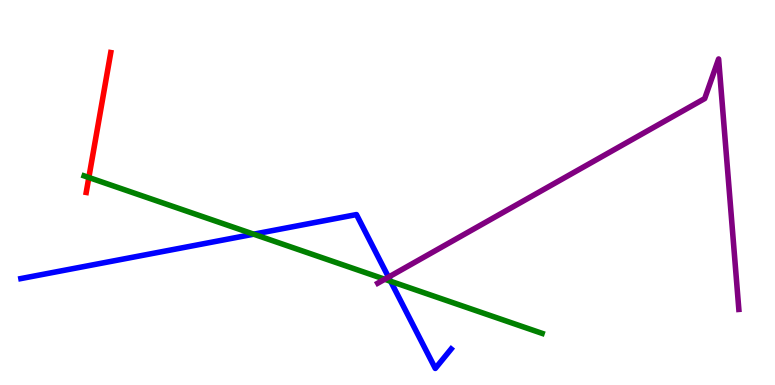[{'lines': ['blue', 'red'], 'intersections': []}, {'lines': ['green', 'red'], 'intersections': [{'x': 1.15, 'y': 5.39}]}, {'lines': ['purple', 'red'], 'intersections': []}, {'lines': ['blue', 'green'], 'intersections': [{'x': 3.27, 'y': 3.92}, {'x': 5.04, 'y': 2.69}]}, {'lines': ['blue', 'purple'], 'intersections': [{'x': 5.01, 'y': 2.8}]}, {'lines': ['green', 'purple'], 'intersections': [{'x': 4.96, 'y': 2.75}]}]